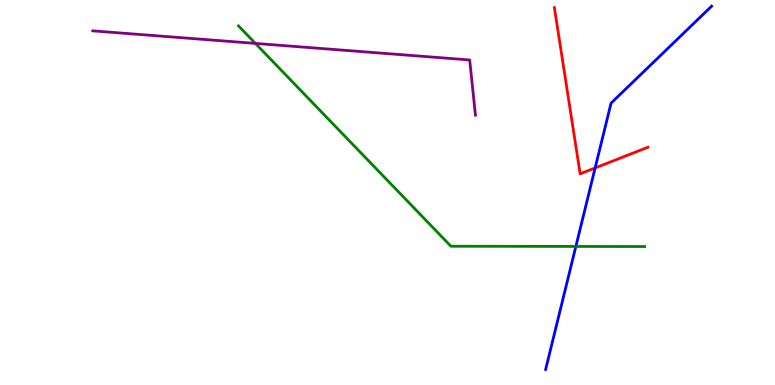[{'lines': ['blue', 'red'], 'intersections': [{'x': 7.68, 'y': 5.64}]}, {'lines': ['green', 'red'], 'intersections': []}, {'lines': ['purple', 'red'], 'intersections': []}, {'lines': ['blue', 'green'], 'intersections': [{'x': 7.43, 'y': 3.6}]}, {'lines': ['blue', 'purple'], 'intersections': []}, {'lines': ['green', 'purple'], 'intersections': [{'x': 3.3, 'y': 8.87}]}]